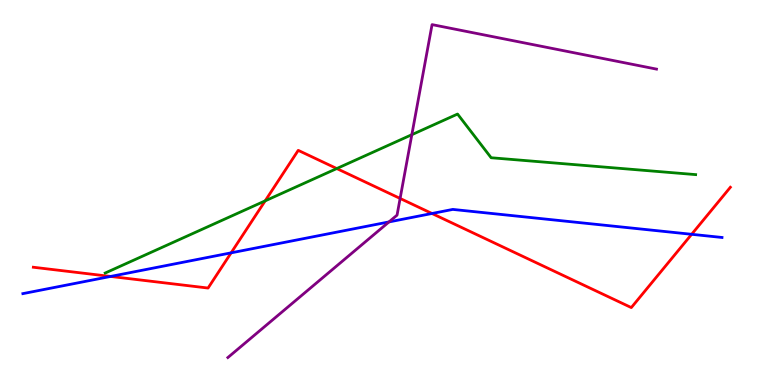[{'lines': ['blue', 'red'], 'intersections': [{'x': 1.43, 'y': 2.82}, {'x': 2.98, 'y': 3.43}, {'x': 5.57, 'y': 4.45}, {'x': 8.92, 'y': 3.91}]}, {'lines': ['green', 'red'], 'intersections': [{'x': 3.42, 'y': 4.78}, {'x': 4.35, 'y': 5.62}]}, {'lines': ['purple', 'red'], 'intersections': [{'x': 5.16, 'y': 4.85}]}, {'lines': ['blue', 'green'], 'intersections': []}, {'lines': ['blue', 'purple'], 'intersections': [{'x': 5.02, 'y': 4.24}]}, {'lines': ['green', 'purple'], 'intersections': [{'x': 5.31, 'y': 6.5}]}]